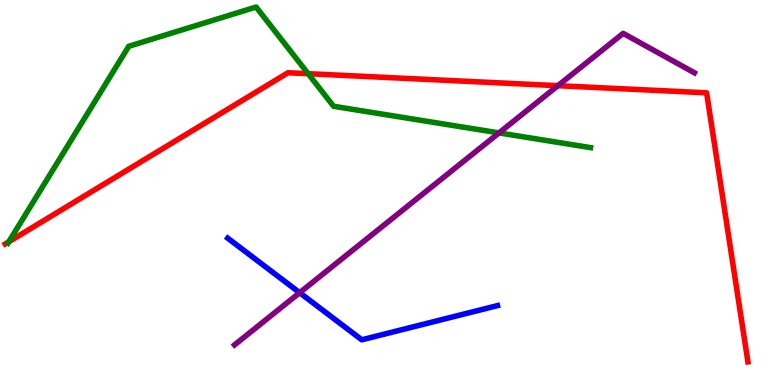[{'lines': ['blue', 'red'], 'intersections': []}, {'lines': ['green', 'red'], 'intersections': [{'x': 0.114, 'y': 3.72}, {'x': 3.98, 'y': 8.09}]}, {'lines': ['purple', 'red'], 'intersections': [{'x': 7.2, 'y': 7.77}]}, {'lines': ['blue', 'green'], 'intersections': []}, {'lines': ['blue', 'purple'], 'intersections': [{'x': 3.87, 'y': 2.4}]}, {'lines': ['green', 'purple'], 'intersections': [{'x': 6.44, 'y': 6.55}]}]